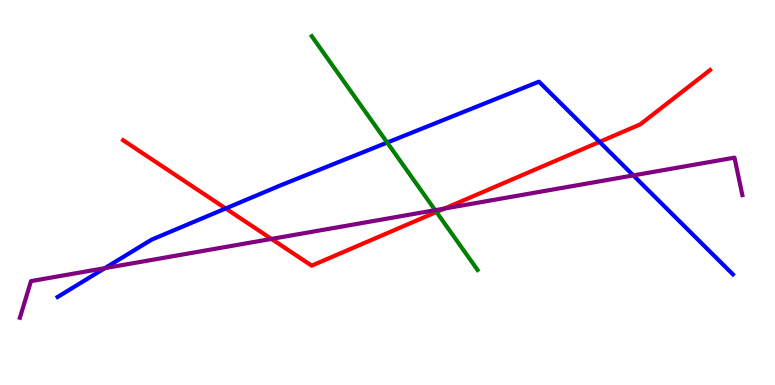[{'lines': ['blue', 'red'], 'intersections': [{'x': 2.91, 'y': 4.59}, {'x': 7.74, 'y': 6.32}]}, {'lines': ['green', 'red'], 'intersections': [{'x': 5.63, 'y': 4.49}]}, {'lines': ['purple', 'red'], 'intersections': [{'x': 3.5, 'y': 3.79}, {'x': 5.74, 'y': 4.58}]}, {'lines': ['blue', 'green'], 'intersections': [{'x': 5.0, 'y': 6.3}]}, {'lines': ['blue', 'purple'], 'intersections': [{'x': 1.35, 'y': 3.04}, {'x': 8.17, 'y': 5.44}]}, {'lines': ['green', 'purple'], 'intersections': [{'x': 5.62, 'y': 4.54}]}]